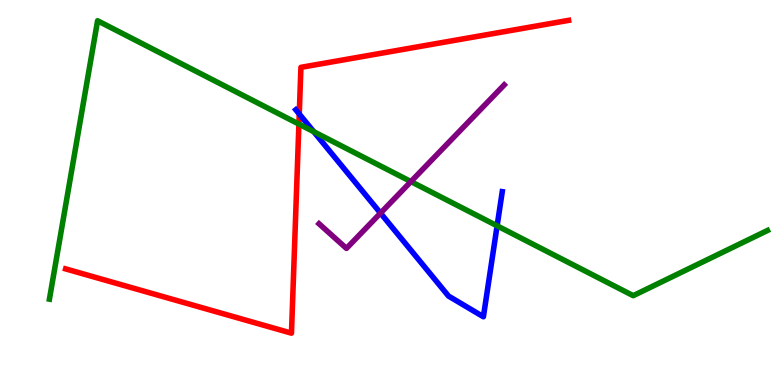[{'lines': ['blue', 'red'], 'intersections': [{'x': 3.86, 'y': 7.04}]}, {'lines': ['green', 'red'], 'intersections': [{'x': 3.86, 'y': 6.78}]}, {'lines': ['purple', 'red'], 'intersections': []}, {'lines': ['blue', 'green'], 'intersections': [{'x': 4.05, 'y': 6.58}, {'x': 6.41, 'y': 4.13}]}, {'lines': ['blue', 'purple'], 'intersections': [{'x': 4.91, 'y': 4.46}]}, {'lines': ['green', 'purple'], 'intersections': [{'x': 5.3, 'y': 5.28}]}]